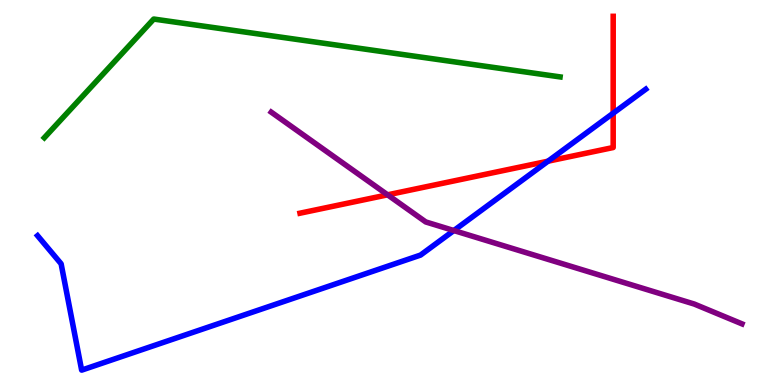[{'lines': ['blue', 'red'], 'intersections': [{'x': 7.07, 'y': 5.81}, {'x': 7.91, 'y': 7.06}]}, {'lines': ['green', 'red'], 'intersections': []}, {'lines': ['purple', 'red'], 'intersections': [{'x': 5.0, 'y': 4.94}]}, {'lines': ['blue', 'green'], 'intersections': []}, {'lines': ['blue', 'purple'], 'intersections': [{'x': 5.86, 'y': 4.01}]}, {'lines': ['green', 'purple'], 'intersections': []}]